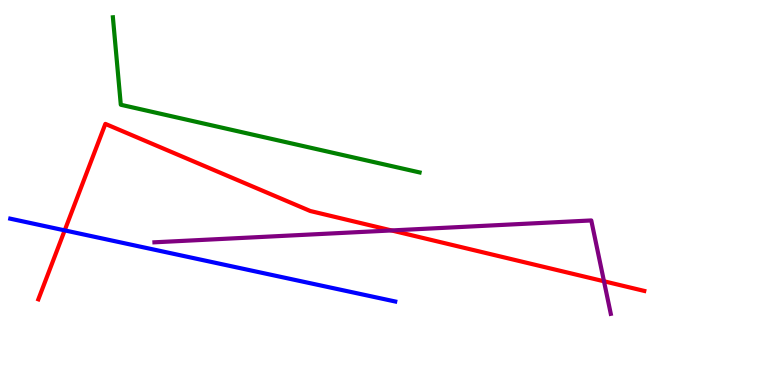[{'lines': ['blue', 'red'], 'intersections': [{'x': 0.835, 'y': 4.02}]}, {'lines': ['green', 'red'], 'intersections': []}, {'lines': ['purple', 'red'], 'intersections': [{'x': 5.05, 'y': 4.01}, {'x': 7.79, 'y': 2.69}]}, {'lines': ['blue', 'green'], 'intersections': []}, {'lines': ['blue', 'purple'], 'intersections': []}, {'lines': ['green', 'purple'], 'intersections': []}]